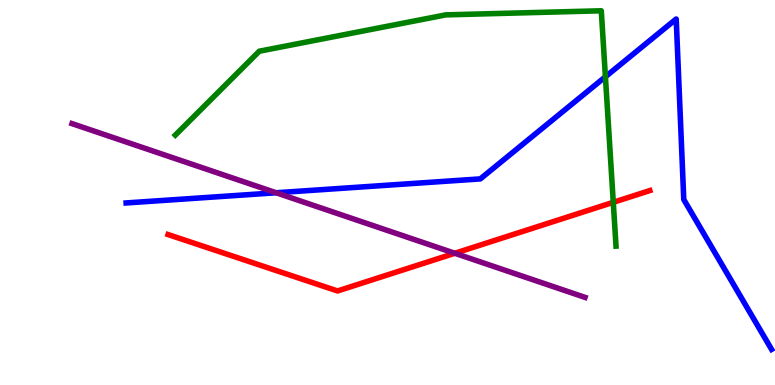[{'lines': ['blue', 'red'], 'intersections': []}, {'lines': ['green', 'red'], 'intersections': [{'x': 7.91, 'y': 4.74}]}, {'lines': ['purple', 'red'], 'intersections': [{'x': 5.87, 'y': 3.42}]}, {'lines': ['blue', 'green'], 'intersections': [{'x': 7.81, 'y': 8.01}]}, {'lines': ['blue', 'purple'], 'intersections': [{'x': 3.56, 'y': 4.99}]}, {'lines': ['green', 'purple'], 'intersections': []}]